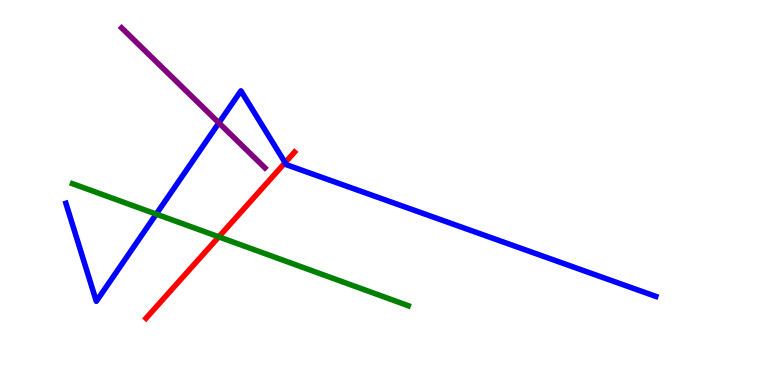[{'lines': ['blue', 'red'], 'intersections': [{'x': 3.68, 'y': 5.78}]}, {'lines': ['green', 'red'], 'intersections': [{'x': 2.82, 'y': 3.85}]}, {'lines': ['purple', 'red'], 'intersections': []}, {'lines': ['blue', 'green'], 'intersections': [{'x': 2.02, 'y': 4.44}]}, {'lines': ['blue', 'purple'], 'intersections': [{'x': 2.82, 'y': 6.81}]}, {'lines': ['green', 'purple'], 'intersections': []}]